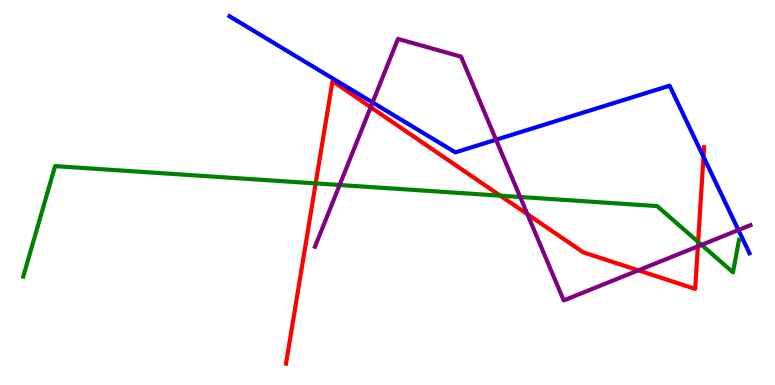[{'lines': ['blue', 'red'], 'intersections': [{'x': 9.08, 'y': 5.93}]}, {'lines': ['green', 'red'], 'intersections': [{'x': 4.07, 'y': 5.24}, {'x': 6.46, 'y': 4.92}, {'x': 9.01, 'y': 3.72}]}, {'lines': ['purple', 'red'], 'intersections': [{'x': 4.78, 'y': 7.22}, {'x': 6.81, 'y': 4.44}, {'x': 8.24, 'y': 2.98}, {'x': 9.0, 'y': 3.6}]}, {'lines': ['blue', 'green'], 'intersections': []}, {'lines': ['blue', 'purple'], 'intersections': [{'x': 4.81, 'y': 7.34}, {'x': 6.4, 'y': 6.37}, {'x': 9.53, 'y': 4.03}]}, {'lines': ['green', 'purple'], 'intersections': [{'x': 4.38, 'y': 5.19}, {'x': 6.71, 'y': 4.88}, {'x': 9.05, 'y': 3.64}]}]